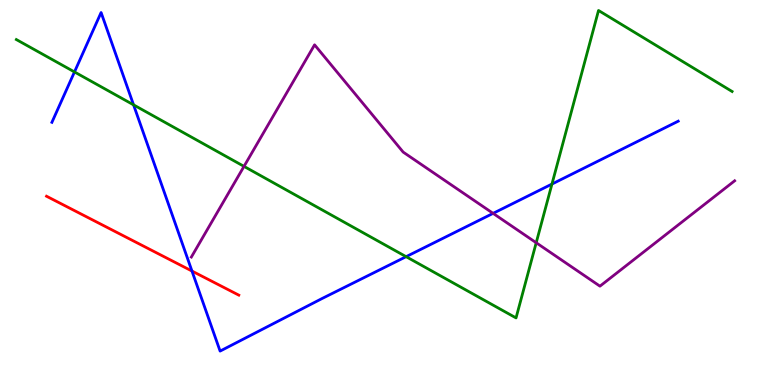[{'lines': ['blue', 'red'], 'intersections': [{'x': 2.48, 'y': 2.96}]}, {'lines': ['green', 'red'], 'intersections': []}, {'lines': ['purple', 'red'], 'intersections': []}, {'lines': ['blue', 'green'], 'intersections': [{'x': 0.961, 'y': 8.13}, {'x': 1.72, 'y': 7.28}, {'x': 5.24, 'y': 3.33}, {'x': 7.12, 'y': 5.22}]}, {'lines': ['blue', 'purple'], 'intersections': [{'x': 6.36, 'y': 4.46}]}, {'lines': ['green', 'purple'], 'intersections': [{'x': 3.15, 'y': 5.68}, {'x': 6.92, 'y': 3.7}]}]